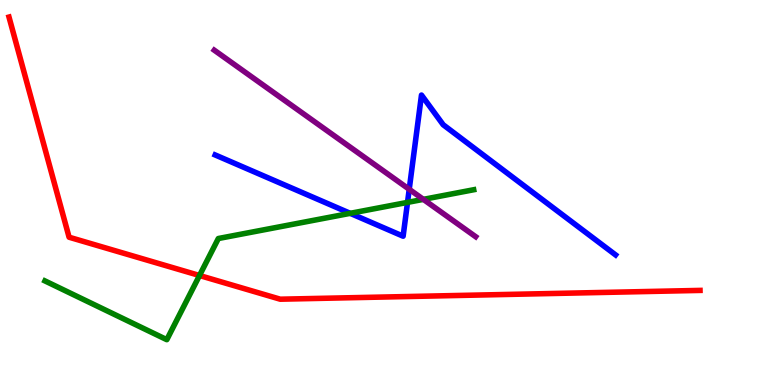[{'lines': ['blue', 'red'], 'intersections': []}, {'lines': ['green', 'red'], 'intersections': [{'x': 2.57, 'y': 2.84}]}, {'lines': ['purple', 'red'], 'intersections': []}, {'lines': ['blue', 'green'], 'intersections': [{'x': 4.52, 'y': 4.46}, {'x': 5.26, 'y': 4.74}]}, {'lines': ['blue', 'purple'], 'intersections': [{'x': 5.28, 'y': 5.08}]}, {'lines': ['green', 'purple'], 'intersections': [{'x': 5.46, 'y': 4.82}]}]